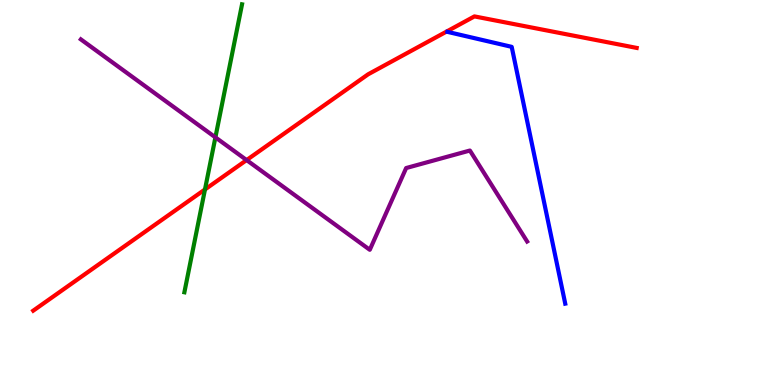[{'lines': ['blue', 'red'], 'intersections': []}, {'lines': ['green', 'red'], 'intersections': [{'x': 2.64, 'y': 5.08}]}, {'lines': ['purple', 'red'], 'intersections': [{'x': 3.18, 'y': 5.84}]}, {'lines': ['blue', 'green'], 'intersections': []}, {'lines': ['blue', 'purple'], 'intersections': []}, {'lines': ['green', 'purple'], 'intersections': [{'x': 2.78, 'y': 6.43}]}]